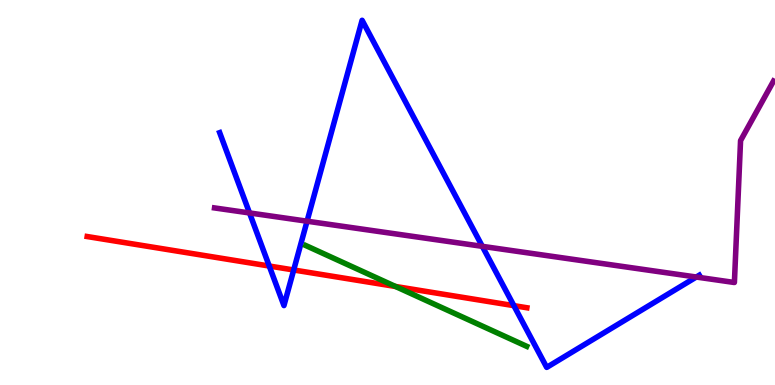[{'lines': ['blue', 'red'], 'intersections': [{'x': 3.47, 'y': 3.09}, {'x': 3.79, 'y': 2.99}, {'x': 6.63, 'y': 2.06}]}, {'lines': ['green', 'red'], 'intersections': [{'x': 5.1, 'y': 2.56}]}, {'lines': ['purple', 'red'], 'intersections': []}, {'lines': ['blue', 'green'], 'intersections': []}, {'lines': ['blue', 'purple'], 'intersections': [{'x': 3.22, 'y': 4.47}, {'x': 3.96, 'y': 4.25}, {'x': 6.22, 'y': 3.6}, {'x': 8.98, 'y': 2.8}]}, {'lines': ['green', 'purple'], 'intersections': []}]